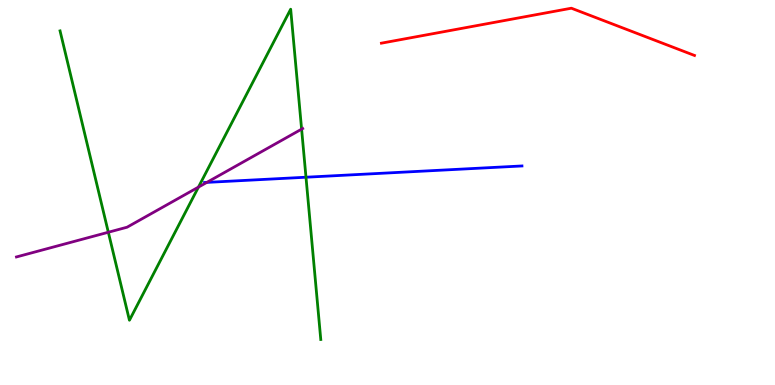[{'lines': ['blue', 'red'], 'intersections': []}, {'lines': ['green', 'red'], 'intersections': []}, {'lines': ['purple', 'red'], 'intersections': []}, {'lines': ['blue', 'green'], 'intersections': [{'x': 3.95, 'y': 5.4}]}, {'lines': ['blue', 'purple'], 'intersections': [{'x': 2.67, 'y': 5.26}]}, {'lines': ['green', 'purple'], 'intersections': [{'x': 1.4, 'y': 3.97}, {'x': 2.56, 'y': 5.14}, {'x': 3.89, 'y': 6.65}]}]